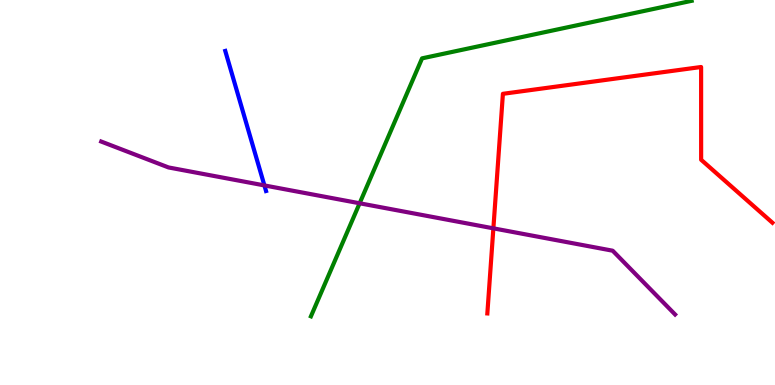[{'lines': ['blue', 'red'], 'intersections': []}, {'lines': ['green', 'red'], 'intersections': []}, {'lines': ['purple', 'red'], 'intersections': [{'x': 6.37, 'y': 4.07}]}, {'lines': ['blue', 'green'], 'intersections': []}, {'lines': ['blue', 'purple'], 'intersections': [{'x': 3.41, 'y': 5.18}]}, {'lines': ['green', 'purple'], 'intersections': [{'x': 4.64, 'y': 4.72}]}]